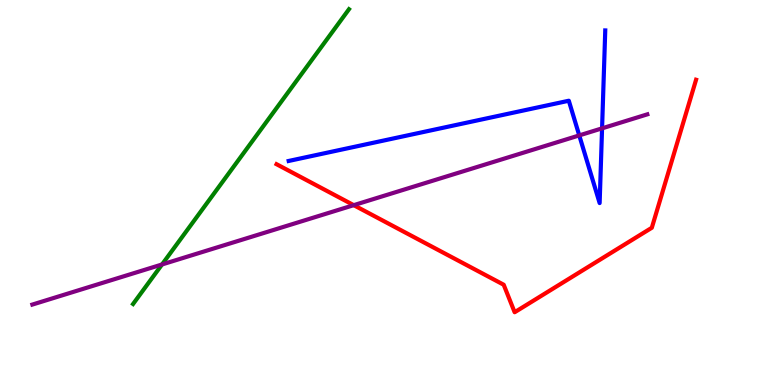[{'lines': ['blue', 'red'], 'intersections': []}, {'lines': ['green', 'red'], 'intersections': []}, {'lines': ['purple', 'red'], 'intersections': [{'x': 4.56, 'y': 4.67}]}, {'lines': ['blue', 'green'], 'intersections': []}, {'lines': ['blue', 'purple'], 'intersections': [{'x': 7.47, 'y': 6.48}, {'x': 7.77, 'y': 6.67}]}, {'lines': ['green', 'purple'], 'intersections': [{'x': 2.09, 'y': 3.13}]}]